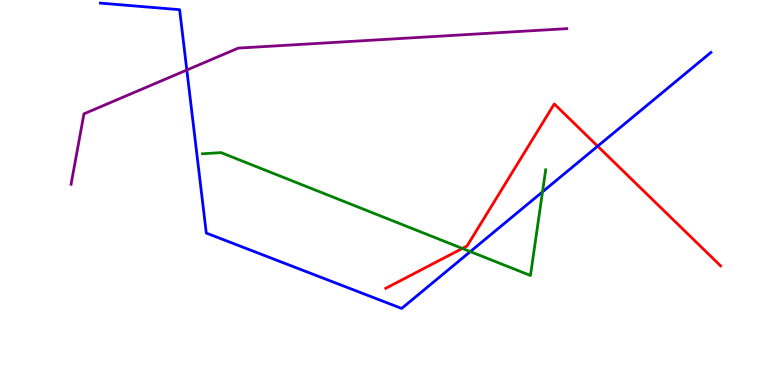[{'lines': ['blue', 'red'], 'intersections': [{'x': 7.71, 'y': 6.2}]}, {'lines': ['green', 'red'], 'intersections': [{'x': 5.97, 'y': 3.55}]}, {'lines': ['purple', 'red'], 'intersections': []}, {'lines': ['blue', 'green'], 'intersections': [{'x': 6.07, 'y': 3.46}, {'x': 7.0, 'y': 5.02}]}, {'lines': ['blue', 'purple'], 'intersections': [{'x': 2.41, 'y': 8.18}]}, {'lines': ['green', 'purple'], 'intersections': []}]